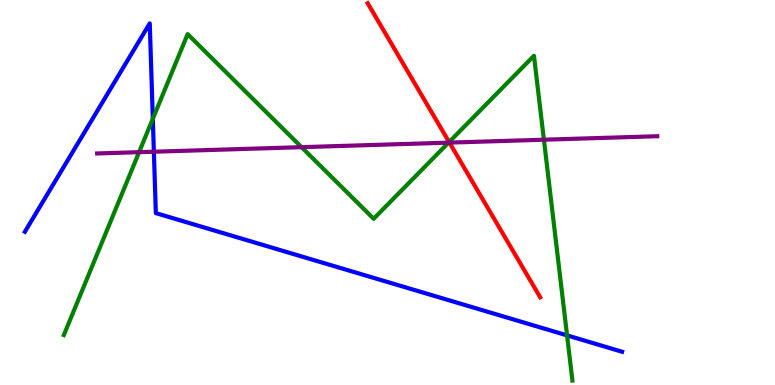[{'lines': ['blue', 'red'], 'intersections': []}, {'lines': ['green', 'red'], 'intersections': [{'x': 5.8, 'y': 6.31}]}, {'lines': ['purple', 'red'], 'intersections': [{'x': 5.8, 'y': 6.3}]}, {'lines': ['blue', 'green'], 'intersections': [{'x': 1.97, 'y': 6.91}, {'x': 7.32, 'y': 1.29}]}, {'lines': ['blue', 'purple'], 'intersections': [{'x': 1.99, 'y': 6.06}]}, {'lines': ['green', 'purple'], 'intersections': [{'x': 1.79, 'y': 6.05}, {'x': 3.89, 'y': 6.18}, {'x': 5.79, 'y': 6.29}, {'x': 7.02, 'y': 6.37}]}]